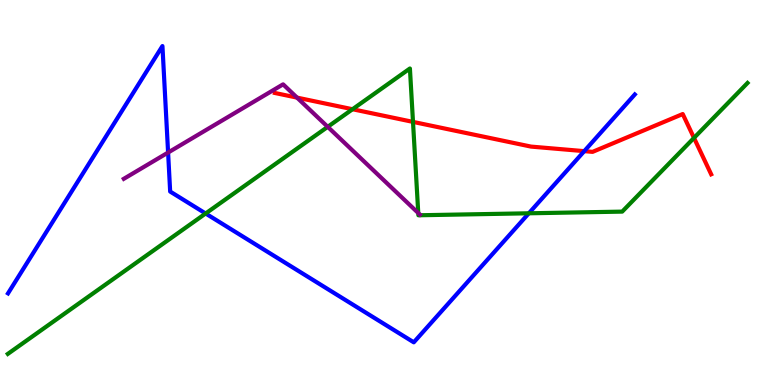[{'lines': ['blue', 'red'], 'intersections': [{'x': 7.54, 'y': 6.07}]}, {'lines': ['green', 'red'], 'intersections': [{'x': 4.55, 'y': 7.16}, {'x': 5.33, 'y': 6.83}, {'x': 8.95, 'y': 6.42}]}, {'lines': ['purple', 'red'], 'intersections': [{'x': 3.83, 'y': 7.46}]}, {'lines': ['blue', 'green'], 'intersections': [{'x': 2.65, 'y': 4.45}, {'x': 6.82, 'y': 4.46}]}, {'lines': ['blue', 'purple'], 'intersections': [{'x': 2.17, 'y': 6.04}]}, {'lines': ['green', 'purple'], 'intersections': [{'x': 4.23, 'y': 6.71}, {'x': 5.4, 'y': 4.47}]}]